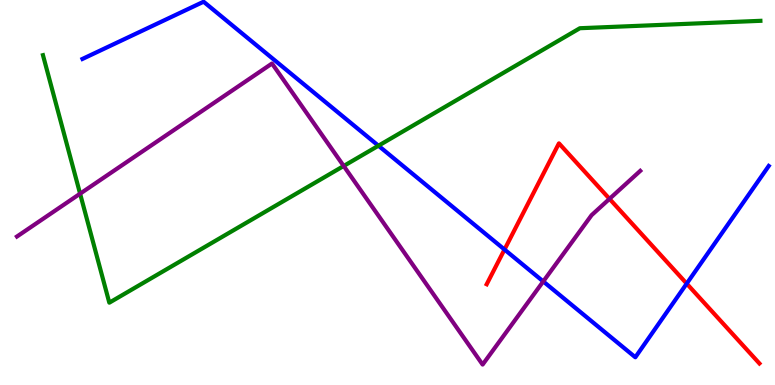[{'lines': ['blue', 'red'], 'intersections': [{'x': 6.51, 'y': 3.52}, {'x': 8.86, 'y': 2.63}]}, {'lines': ['green', 'red'], 'intersections': []}, {'lines': ['purple', 'red'], 'intersections': [{'x': 7.86, 'y': 4.83}]}, {'lines': ['blue', 'green'], 'intersections': [{'x': 4.88, 'y': 6.22}]}, {'lines': ['blue', 'purple'], 'intersections': [{'x': 7.01, 'y': 2.69}]}, {'lines': ['green', 'purple'], 'intersections': [{'x': 1.03, 'y': 4.97}, {'x': 4.43, 'y': 5.69}]}]